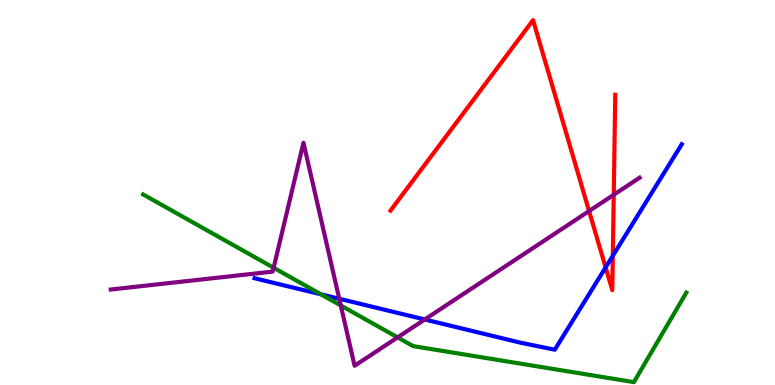[{'lines': ['blue', 'red'], 'intersections': [{'x': 7.81, 'y': 3.05}, {'x': 7.91, 'y': 3.36}]}, {'lines': ['green', 'red'], 'intersections': []}, {'lines': ['purple', 'red'], 'intersections': [{'x': 7.6, 'y': 4.52}, {'x': 7.92, 'y': 4.94}]}, {'lines': ['blue', 'green'], 'intersections': [{'x': 4.14, 'y': 2.36}]}, {'lines': ['blue', 'purple'], 'intersections': [{'x': 4.38, 'y': 2.24}, {'x': 5.48, 'y': 1.7}]}, {'lines': ['green', 'purple'], 'intersections': [{'x': 3.53, 'y': 3.05}, {'x': 4.4, 'y': 2.07}, {'x': 5.13, 'y': 1.24}]}]